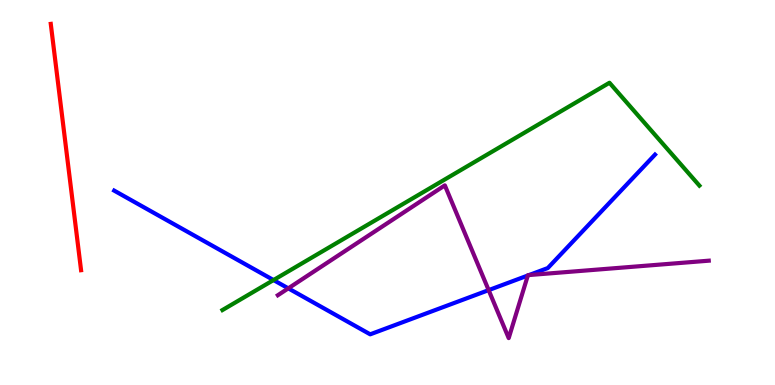[{'lines': ['blue', 'red'], 'intersections': []}, {'lines': ['green', 'red'], 'intersections': []}, {'lines': ['purple', 'red'], 'intersections': []}, {'lines': ['blue', 'green'], 'intersections': [{'x': 3.53, 'y': 2.73}]}, {'lines': ['blue', 'purple'], 'intersections': [{'x': 3.72, 'y': 2.51}, {'x': 6.31, 'y': 2.46}, {'x': 6.81, 'y': 2.84}, {'x': 6.83, 'y': 2.86}]}, {'lines': ['green', 'purple'], 'intersections': []}]